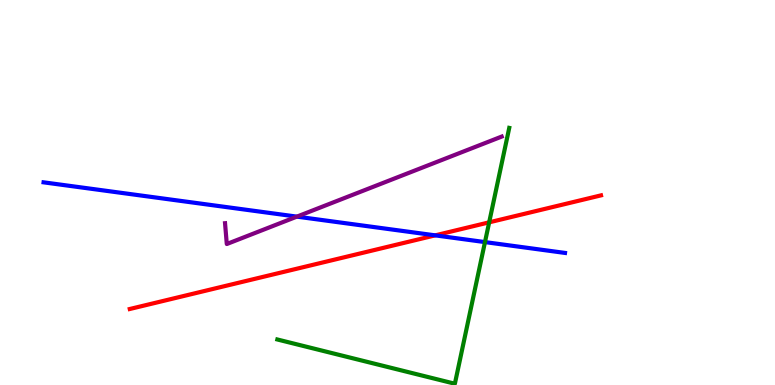[{'lines': ['blue', 'red'], 'intersections': [{'x': 5.62, 'y': 3.89}]}, {'lines': ['green', 'red'], 'intersections': [{'x': 6.31, 'y': 4.23}]}, {'lines': ['purple', 'red'], 'intersections': []}, {'lines': ['blue', 'green'], 'intersections': [{'x': 6.26, 'y': 3.71}]}, {'lines': ['blue', 'purple'], 'intersections': [{'x': 3.83, 'y': 4.37}]}, {'lines': ['green', 'purple'], 'intersections': []}]